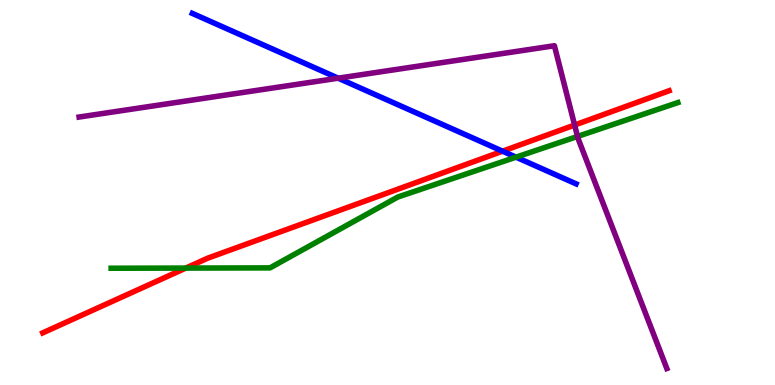[{'lines': ['blue', 'red'], 'intersections': [{'x': 6.48, 'y': 6.07}]}, {'lines': ['green', 'red'], 'intersections': [{'x': 2.4, 'y': 3.04}]}, {'lines': ['purple', 'red'], 'intersections': [{'x': 7.41, 'y': 6.75}]}, {'lines': ['blue', 'green'], 'intersections': [{'x': 6.66, 'y': 5.92}]}, {'lines': ['blue', 'purple'], 'intersections': [{'x': 4.36, 'y': 7.97}]}, {'lines': ['green', 'purple'], 'intersections': [{'x': 7.45, 'y': 6.46}]}]